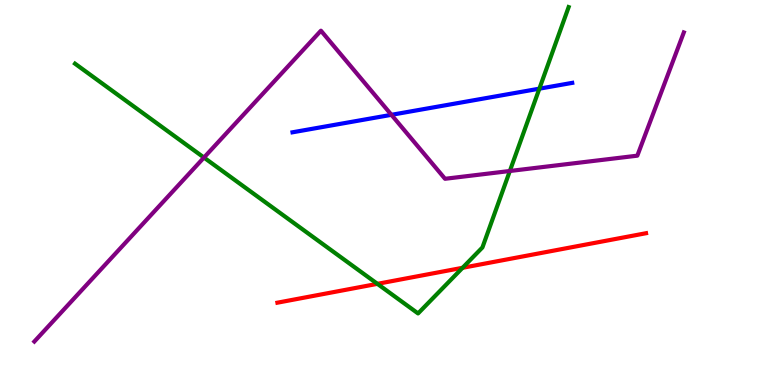[{'lines': ['blue', 'red'], 'intersections': []}, {'lines': ['green', 'red'], 'intersections': [{'x': 4.87, 'y': 2.63}, {'x': 5.97, 'y': 3.04}]}, {'lines': ['purple', 'red'], 'intersections': []}, {'lines': ['blue', 'green'], 'intersections': [{'x': 6.96, 'y': 7.7}]}, {'lines': ['blue', 'purple'], 'intersections': [{'x': 5.05, 'y': 7.02}]}, {'lines': ['green', 'purple'], 'intersections': [{'x': 2.63, 'y': 5.91}, {'x': 6.58, 'y': 5.56}]}]